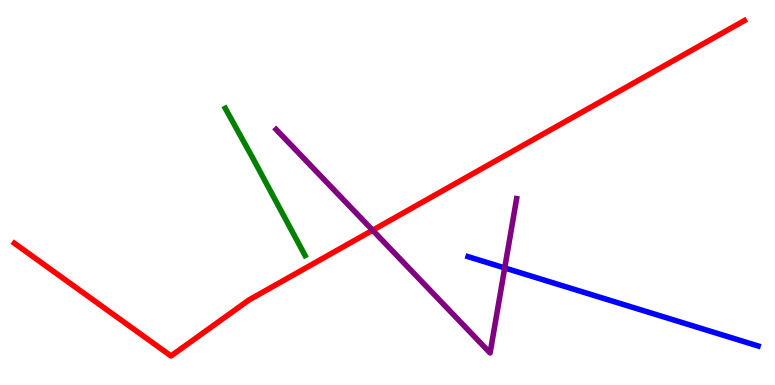[{'lines': ['blue', 'red'], 'intersections': []}, {'lines': ['green', 'red'], 'intersections': []}, {'lines': ['purple', 'red'], 'intersections': [{'x': 4.81, 'y': 4.02}]}, {'lines': ['blue', 'green'], 'intersections': []}, {'lines': ['blue', 'purple'], 'intersections': [{'x': 6.51, 'y': 3.04}]}, {'lines': ['green', 'purple'], 'intersections': []}]